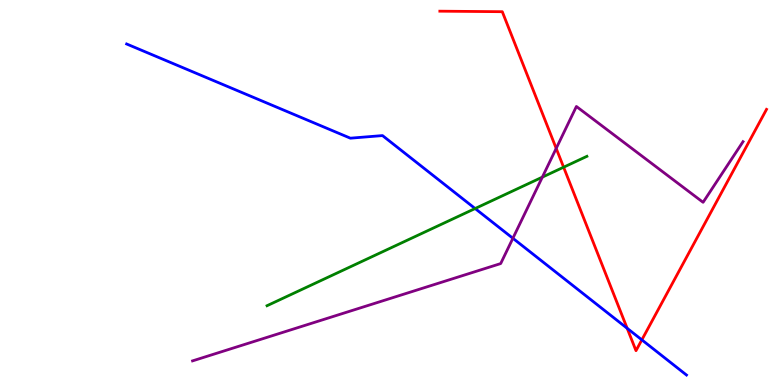[{'lines': ['blue', 'red'], 'intersections': [{'x': 8.09, 'y': 1.47}, {'x': 8.28, 'y': 1.17}]}, {'lines': ['green', 'red'], 'intersections': [{'x': 7.27, 'y': 5.66}]}, {'lines': ['purple', 'red'], 'intersections': [{'x': 7.18, 'y': 6.15}]}, {'lines': ['blue', 'green'], 'intersections': [{'x': 6.13, 'y': 4.58}]}, {'lines': ['blue', 'purple'], 'intersections': [{'x': 6.62, 'y': 3.81}]}, {'lines': ['green', 'purple'], 'intersections': [{'x': 7.0, 'y': 5.4}]}]